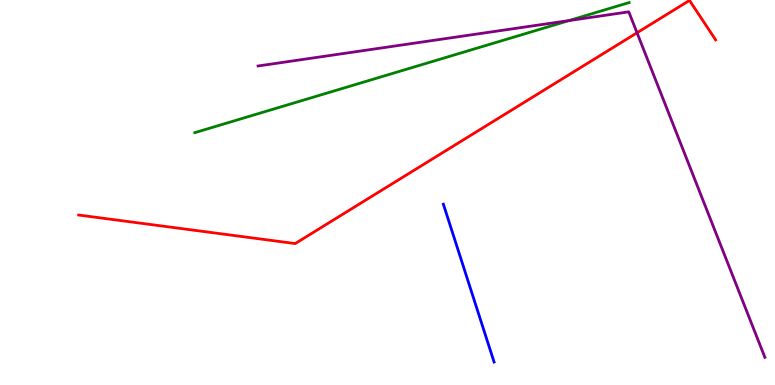[{'lines': ['blue', 'red'], 'intersections': []}, {'lines': ['green', 'red'], 'intersections': []}, {'lines': ['purple', 'red'], 'intersections': [{'x': 8.22, 'y': 9.15}]}, {'lines': ['blue', 'green'], 'intersections': []}, {'lines': ['blue', 'purple'], 'intersections': []}, {'lines': ['green', 'purple'], 'intersections': [{'x': 7.34, 'y': 9.47}]}]